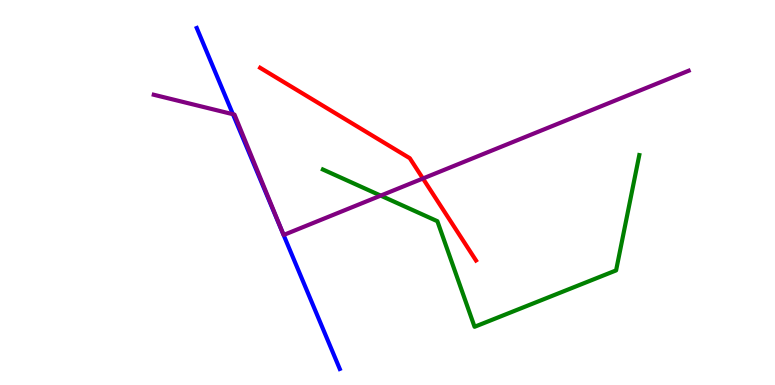[{'lines': ['blue', 'red'], 'intersections': []}, {'lines': ['green', 'red'], 'intersections': []}, {'lines': ['purple', 'red'], 'intersections': [{'x': 5.46, 'y': 5.36}]}, {'lines': ['blue', 'green'], 'intersections': []}, {'lines': ['blue', 'purple'], 'intersections': [{'x': 3.01, 'y': 7.03}]}, {'lines': ['green', 'purple'], 'intersections': [{'x': 4.91, 'y': 4.92}]}]